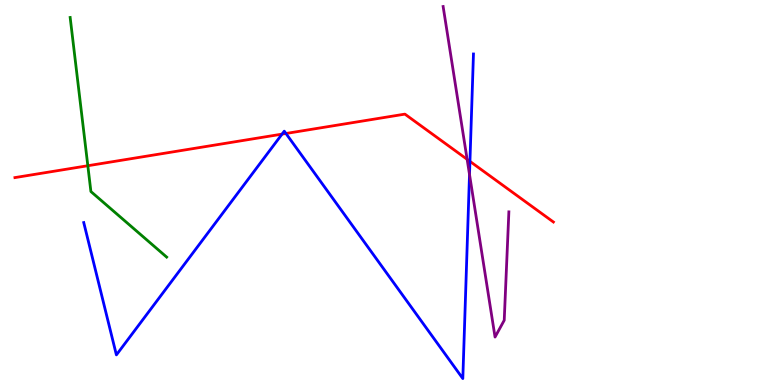[{'lines': ['blue', 'red'], 'intersections': [{'x': 3.64, 'y': 6.52}, {'x': 3.69, 'y': 6.53}, {'x': 6.06, 'y': 5.81}]}, {'lines': ['green', 'red'], 'intersections': [{'x': 1.13, 'y': 5.7}]}, {'lines': ['purple', 'red'], 'intersections': [{'x': 6.03, 'y': 5.86}]}, {'lines': ['blue', 'green'], 'intersections': []}, {'lines': ['blue', 'purple'], 'intersections': [{'x': 6.06, 'y': 5.47}]}, {'lines': ['green', 'purple'], 'intersections': []}]